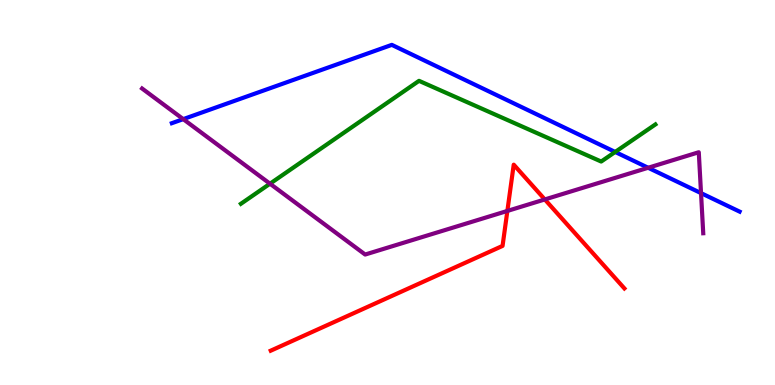[{'lines': ['blue', 'red'], 'intersections': []}, {'lines': ['green', 'red'], 'intersections': []}, {'lines': ['purple', 'red'], 'intersections': [{'x': 6.55, 'y': 4.52}, {'x': 7.03, 'y': 4.82}]}, {'lines': ['blue', 'green'], 'intersections': [{'x': 7.94, 'y': 6.05}]}, {'lines': ['blue', 'purple'], 'intersections': [{'x': 2.36, 'y': 6.91}, {'x': 8.36, 'y': 5.64}, {'x': 9.05, 'y': 4.98}]}, {'lines': ['green', 'purple'], 'intersections': [{'x': 3.48, 'y': 5.23}]}]